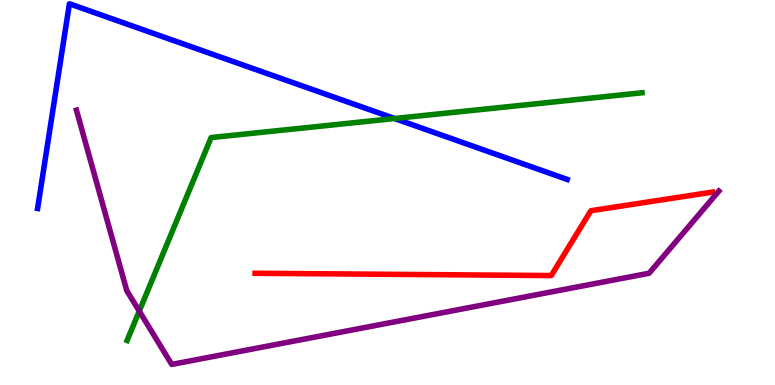[{'lines': ['blue', 'red'], 'intersections': []}, {'lines': ['green', 'red'], 'intersections': []}, {'lines': ['purple', 'red'], 'intersections': []}, {'lines': ['blue', 'green'], 'intersections': [{'x': 5.09, 'y': 6.92}]}, {'lines': ['blue', 'purple'], 'intersections': []}, {'lines': ['green', 'purple'], 'intersections': [{'x': 1.8, 'y': 1.92}]}]